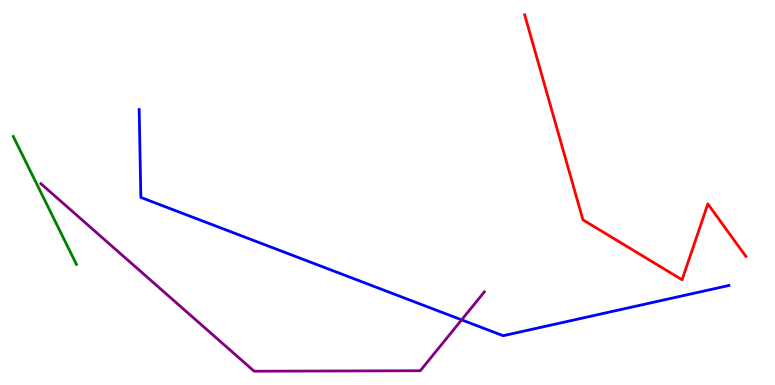[{'lines': ['blue', 'red'], 'intersections': []}, {'lines': ['green', 'red'], 'intersections': []}, {'lines': ['purple', 'red'], 'intersections': []}, {'lines': ['blue', 'green'], 'intersections': []}, {'lines': ['blue', 'purple'], 'intersections': [{'x': 5.96, 'y': 1.69}]}, {'lines': ['green', 'purple'], 'intersections': []}]